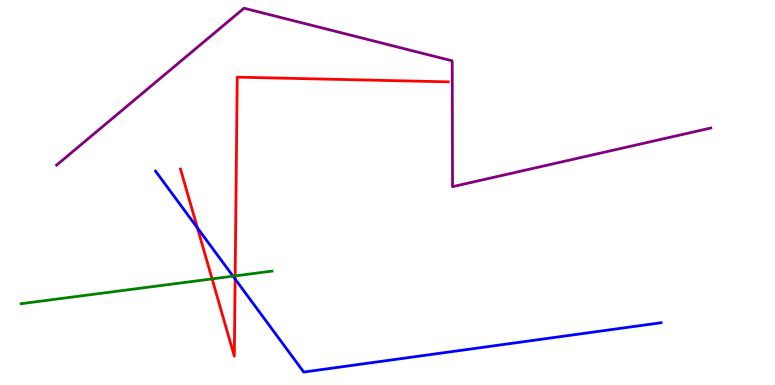[{'lines': ['blue', 'red'], 'intersections': [{'x': 2.55, 'y': 4.08}, {'x': 3.03, 'y': 2.75}]}, {'lines': ['green', 'red'], 'intersections': [{'x': 2.74, 'y': 2.76}, {'x': 3.03, 'y': 2.83}]}, {'lines': ['purple', 'red'], 'intersections': []}, {'lines': ['blue', 'green'], 'intersections': [{'x': 3.01, 'y': 2.83}]}, {'lines': ['blue', 'purple'], 'intersections': []}, {'lines': ['green', 'purple'], 'intersections': []}]